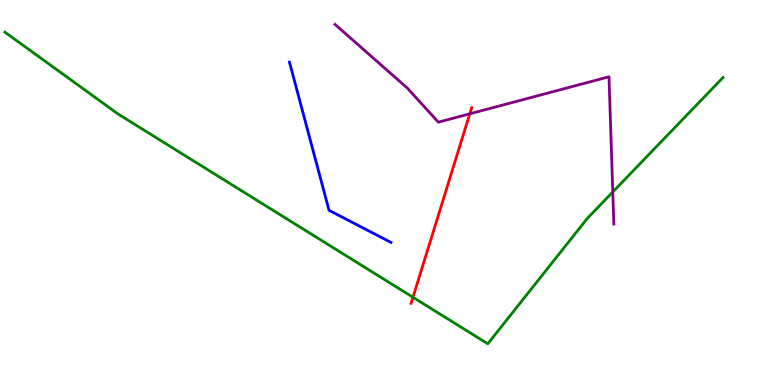[{'lines': ['blue', 'red'], 'intersections': []}, {'lines': ['green', 'red'], 'intersections': [{'x': 5.33, 'y': 2.28}]}, {'lines': ['purple', 'red'], 'intersections': [{'x': 6.06, 'y': 7.04}]}, {'lines': ['blue', 'green'], 'intersections': []}, {'lines': ['blue', 'purple'], 'intersections': []}, {'lines': ['green', 'purple'], 'intersections': [{'x': 7.91, 'y': 5.01}]}]